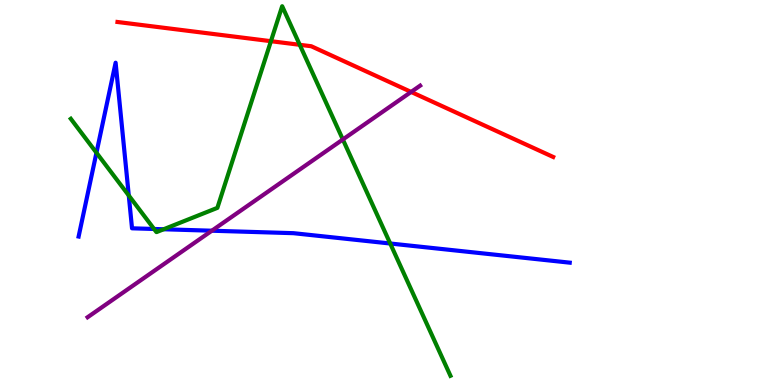[{'lines': ['blue', 'red'], 'intersections': []}, {'lines': ['green', 'red'], 'intersections': [{'x': 3.5, 'y': 8.93}, {'x': 3.87, 'y': 8.84}]}, {'lines': ['purple', 'red'], 'intersections': [{'x': 5.3, 'y': 7.61}]}, {'lines': ['blue', 'green'], 'intersections': [{'x': 1.24, 'y': 6.03}, {'x': 1.66, 'y': 4.92}, {'x': 1.99, 'y': 4.05}, {'x': 2.11, 'y': 4.05}, {'x': 5.04, 'y': 3.68}]}, {'lines': ['blue', 'purple'], 'intersections': [{'x': 2.73, 'y': 4.01}]}, {'lines': ['green', 'purple'], 'intersections': [{'x': 4.42, 'y': 6.38}]}]